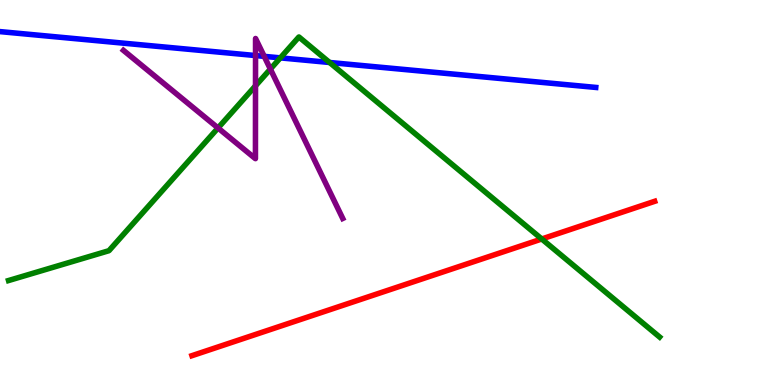[{'lines': ['blue', 'red'], 'intersections': []}, {'lines': ['green', 'red'], 'intersections': [{'x': 6.99, 'y': 3.79}]}, {'lines': ['purple', 'red'], 'intersections': []}, {'lines': ['blue', 'green'], 'intersections': [{'x': 3.62, 'y': 8.5}, {'x': 4.25, 'y': 8.38}]}, {'lines': ['blue', 'purple'], 'intersections': [{'x': 3.3, 'y': 8.56}, {'x': 3.41, 'y': 8.54}]}, {'lines': ['green', 'purple'], 'intersections': [{'x': 2.81, 'y': 6.68}, {'x': 3.3, 'y': 7.77}, {'x': 3.49, 'y': 8.21}]}]